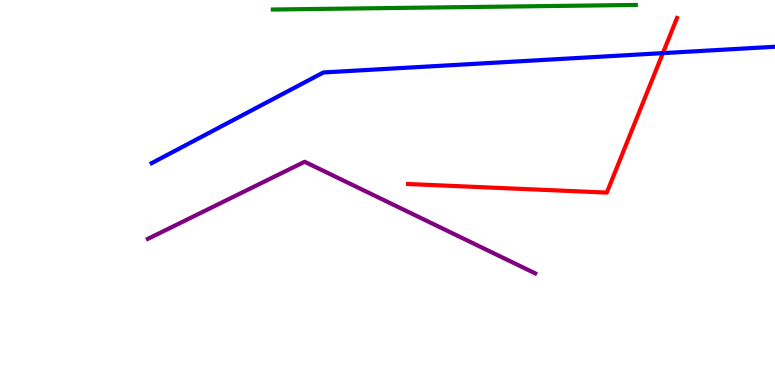[{'lines': ['blue', 'red'], 'intersections': [{'x': 8.55, 'y': 8.62}]}, {'lines': ['green', 'red'], 'intersections': []}, {'lines': ['purple', 'red'], 'intersections': []}, {'lines': ['blue', 'green'], 'intersections': []}, {'lines': ['blue', 'purple'], 'intersections': []}, {'lines': ['green', 'purple'], 'intersections': []}]